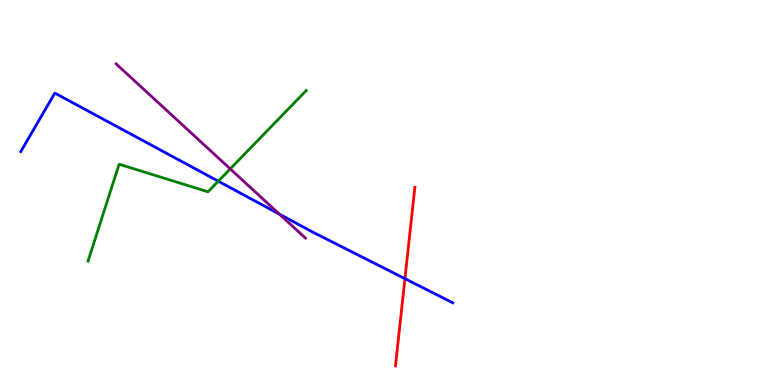[{'lines': ['blue', 'red'], 'intersections': [{'x': 5.23, 'y': 2.76}]}, {'lines': ['green', 'red'], 'intersections': []}, {'lines': ['purple', 'red'], 'intersections': []}, {'lines': ['blue', 'green'], 'intersections': [{'x': 2.82, 'y': 5.29}]}, {'lines': ['blue', 'purple'], 'intersections': [{'x': 3.61, 'y': 4.44}]}, {'lines': ['green', 'purple'], 'intersections': [{'x': 2.97, 'y': 5.61}]}]